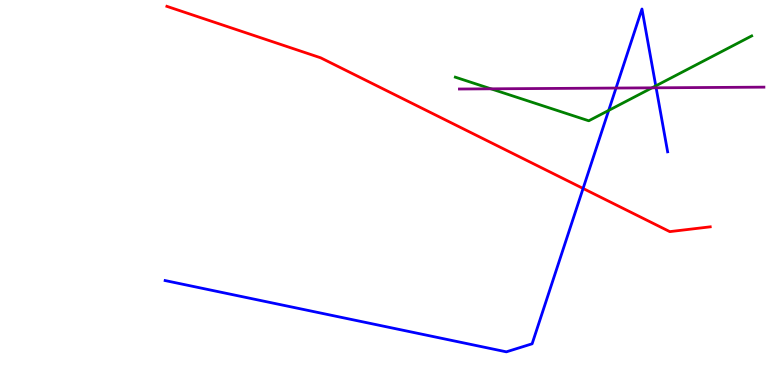[{'lines': ['blue', 'red'], 'intersections': [{'x': 7.52, 'y': 5.1}]}, {'lines': ['green', 'red'], 'intersections': []}, {'lines': ['purple', 'red'], 'intersections': []}, {'lines': ['blue', 'green'], 'intersections': [{'x': 7.85, 'y': 7.13}, {'x': 8.46, 'y': 7.77}]}, {'lines': ['blue', 'purple'], 'intersections': [{'x': 7.95, 'y': 7.71}, {'x': 8.47, 'y': 7.72}]}, {'lines': ['green', 'purple'], 'intersections': [{'x': 6.33, 'y': 7.69}, {'x': 8.41, 'y': 7.72}]}]